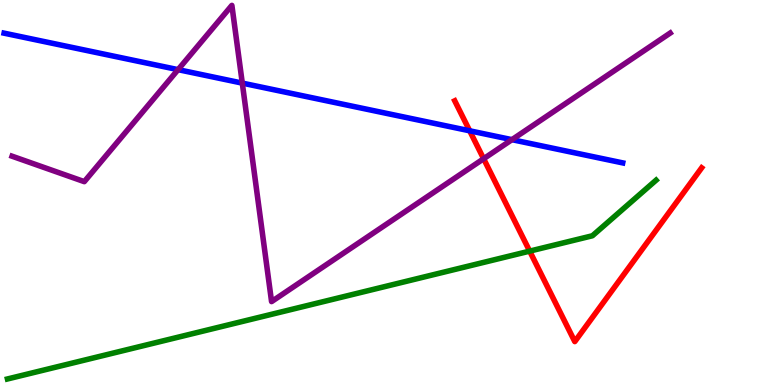[{'lines': ['blue', 'red'], 'intersections': [{'x': 6.06, 'y': 6.6}]}, {'lines': ['green', 'red'], 'intersections': [{'x': 6.83, 'y': 3.48}]}, {'lines': ['purple', 'red'], 'intersections': [{'x': 6.24, 'y': 5.88}]}, {'lines': ['blue', 'green'], 'intersections': []}, {'lines': ['blue', 'purple'], 'intersections': [{'x': 2.3, 'y': 8.19}, {'x': 3.13, 'y': 7.84}, {'x': 6.61, 'y': 6.37}]}, {'lines': ['green', 'purple'], 'intersections': []}]